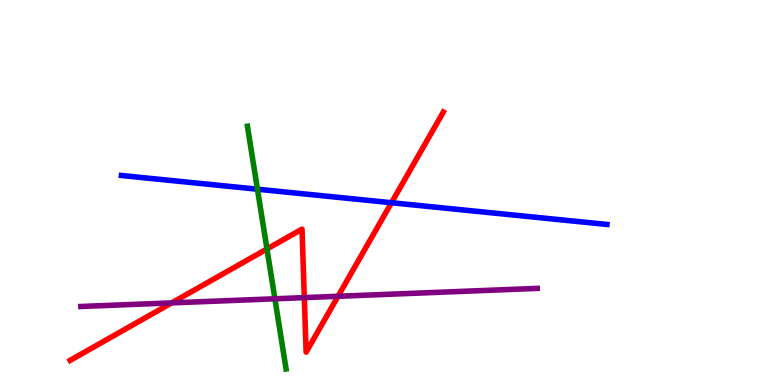[{'lines': ['blue', 'red'], 'intersections': [{'x': 5.05, 'y': 4.73}]}, {'lines': ['green', 'red'], 'intersections': [{'x': 3.44, 'y': 3.53}]}, {'lines': ['purple', 'red'], 'intersections': [{'x': 2.22, 'y': 2.13}, {'x': 3.93, 'y': 2.27}, {'x': 4.36, 'y': 2.3}]}, {'lines': ['blue', 'green'], 'intersections': [{'x': 3.32, 'y': 5.09}]}, {'lines': ['blue', 'purple'], 'intersections': []}, {'lines': ['green', 'purple'], 'intersections': [{'x': 3.55, 'y': 2.24}]}]